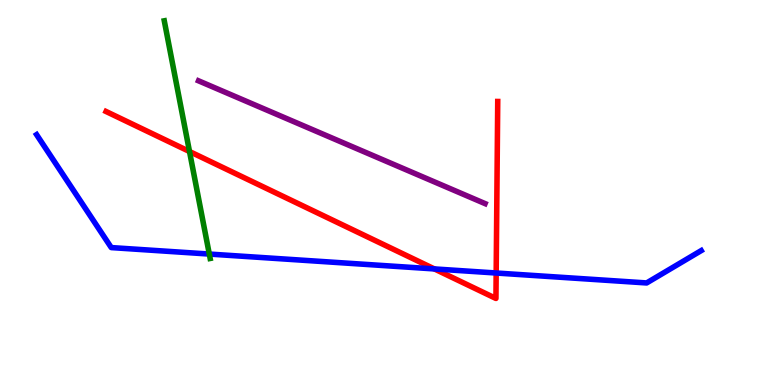[{'lines': ['blue', 'red'], 'intersections': [{'x': 5.6, 'y': 3.01}, {'x': 6.4, 'y': 2.91}]}, {'lines': ['green', 'red'], 'intersections': [{'x': 2.45, 'y': 6.06}]}, {'lines': ['purple', 'red'], 'intersections': []}, {'lines': ['blue', 'green'], 'intersections': [{'x': 2.7, 'y': 3.4}]}, {'lines': ['blue', 'purple'], 'intersections': []}, {'lines': ['green', 'purple'], 'intersections': []}]